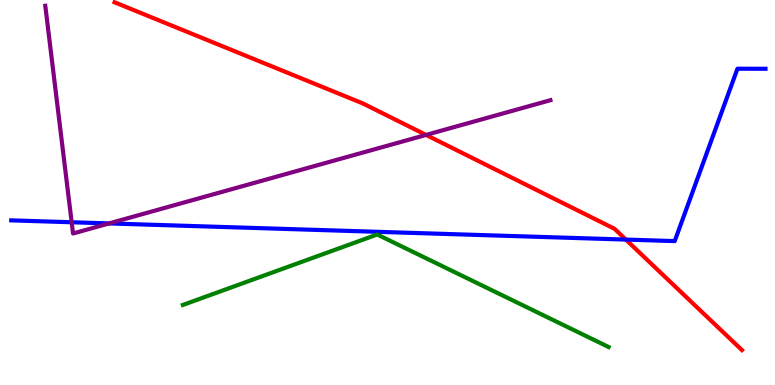[{'lines': ['blue', 'red'], 'intersections': [{'x': 8.08, 'y': 3.78}]}, {'lines': ['green', 'red'], 'intersections': []}, {'lines': ['purple', 'red'], 'intersections': [{'x': 5.5, 'y': 6.5}]}, {'lines': ['blue', 'green'], 'intersections': []}, {'lines': ['blue', 'purple'], 'intersections': [{'x': 0.925, 'y': 4.23}, {'x': 1.41, 'y': 4.2}]}, {'lines': ['green', 'purple'], 'intersections': []}]